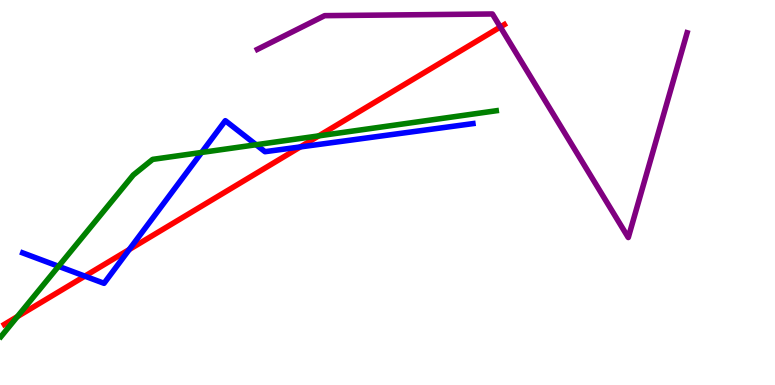[{'lines': ['blue', 'red'], 'intersections': [{'x': 1.09, 'y': 2.83}, {'x': 1.67, 'y': 3.52}, {'x': 3.88, 'y': 6.18}]}, {'lines': ['green', 'red'], 'intersections': [{'x': 0.224, 'y': 1.78}, {'x': 4.11, 'y': 6.47}]}, {'lines': ['purple', 'red'], 'intersections': [{'x': 6.46, 'y': 9.3}]}, {'lines': ['blue', 'green'], 'intersections': [{'x': 0.755, 'y': 3.08}, {'x': 2.6, 'y': 6.04}, {'x': 3.3, 'y': 6.24}]}, {'lines': ['blue', 'purple'], 'intersections': []}, {'lines': ['green', 'purple'], 'intersections': []}]